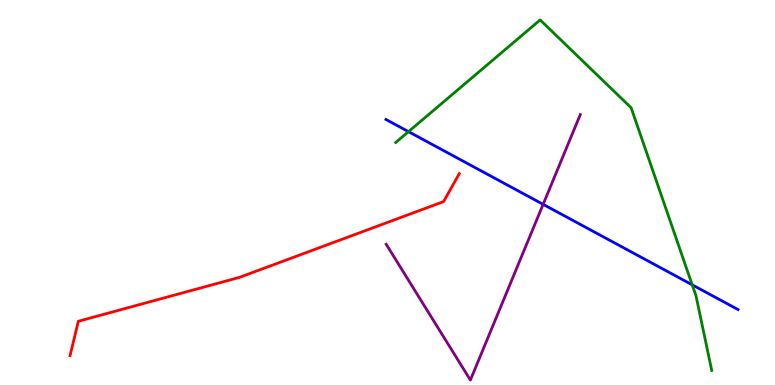[{'lines': ['blue', 'red'], 'intersections': []}, {'lines': ['green', 'red'], 'intersections': []}, {'lines': ['purple', 'red'], 'intersections': []}, {'lines': ['blue', 'green'], 'intersections': [{'x': 5.27, 'y': 6.58}, {'x': 8.93, 'y': 2.6}]}, {'lines': ['blue', 'purple'], 'intersections': [{'x': 7.01, 'y': 4.69}]}, {'lines': ['green', 'purple'], 'intersections': []}]